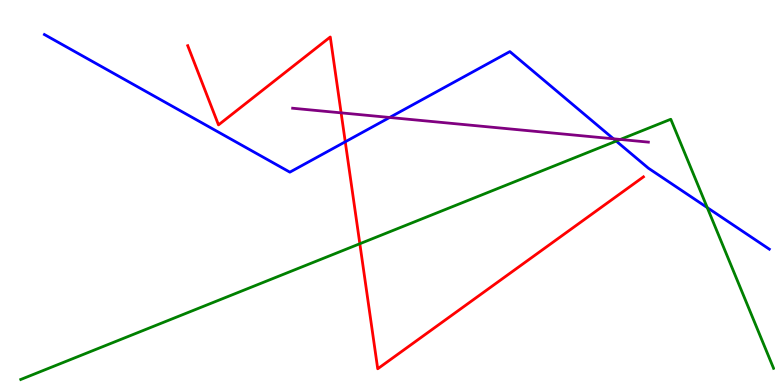[{'lines': ['blue', 'red'], 'intersections': [{'x': 4.45, 'y': 6.32}]}, {'lines': ['green', 'red'], 'intersections': [{'x': 4.64, 'y': 3.67}]}, {'lines': ['purple', 'red'], 'intersections': [{'x': 4.4, 'y': 7.07}]}, {'lines': ['blue', 'green'], 'intersections': [{'x': 7.95, 'y': 6.34}, {'x': 9.13, 'y': 4.61}]}, {'lines': ['blue', 'purple'], 'intersections': [{'x': 5.03, 'y': 6.95}, {'x': 7.92, 'y': 6.39}]}, {'lines': ['green', 'purple'], 'intersections': [{'x': 8.0, 'y': 6.38}]}]